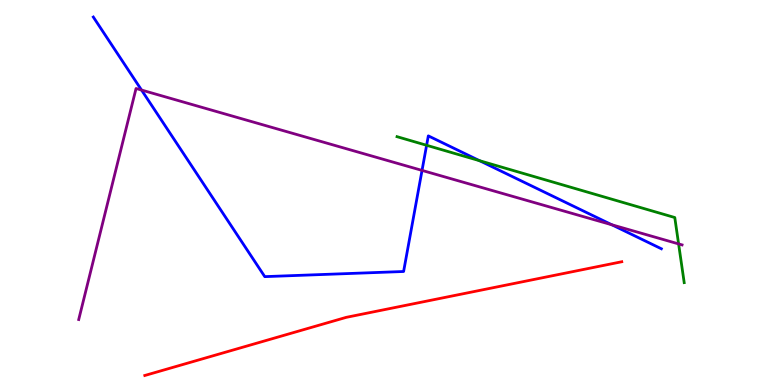[{'lines': ['blue', 'red'], 'intersections': []}, {'lines': ['green', 'red'], 'intersections': []}, {'lines': ['purple', 'red'], 'intersections': []}, {'lines': ['blue', 'green'], 'intersections': [{'x': 5.5, 'y': 6.23}, {'x': 6.19, 'y': 5.83}]}, {'lines': ['blue', 'purple'], 'intersections': [{'x': 1.83, 'y': 7.66}, {'x': 5.45, 'y': 5.57}, {'x': 7.89, 'y': 4.16}]}, {'lines': ['green', 'purple'], 'intersections': [{'x': 8.76, 'y': 3.66}]}]